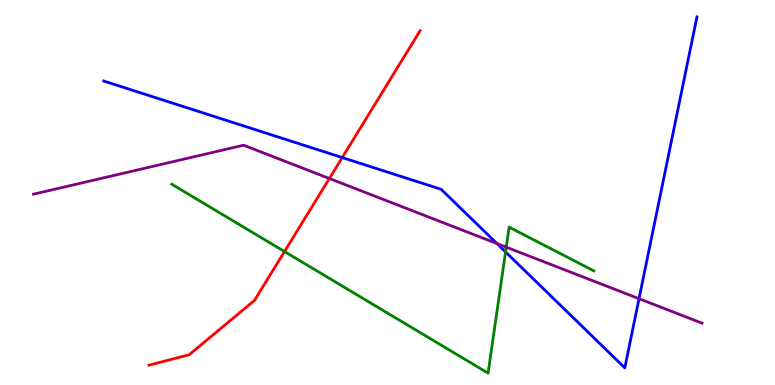[{'lines': ['blue', 'red'], 'intersections': [{'x': 4.42, 'y': 5.91}]}, {'lines': ['green', 'red'], 'intersections': [{'x': 3.67, 'y': 3.47}]}, {'lines': ['purple', 'red'], 'intersections': [{'x': 4.25, 'y': 5.36}]}, {'lines': ['blue', 'green'], 'intersections': [{'x': 6.52, 'y': 3.46}]}, {'lines': ['blue', 'purple'], 'intersections': [{'x': 6.41, 'y': 3.67}, {'x': 8.25, 'y': 2.24}]}, {'lines': ['green', 'purple'], 'intersections': [{'x': 6.53, 'y': 3.58}]}]